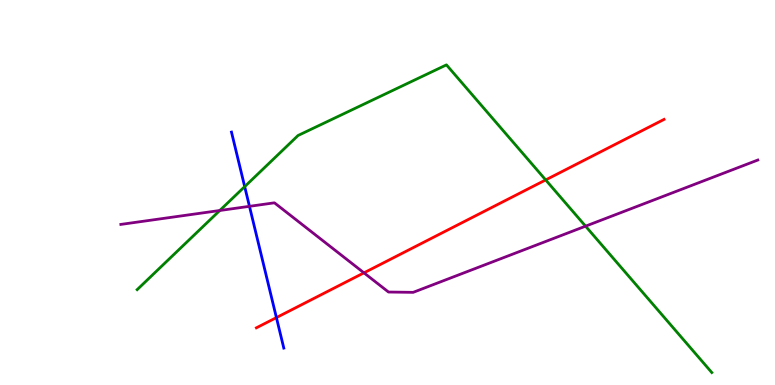[{'lines': ['blue', 'red'], 'intersections': [{'x': 3.57, 'y': 1.75}]}, {'lines': ['green', 'red'], 'intersections': [{'x': 7.04, 'y': 5.33}]}, {'lines': ['purple', 'red'], 'intersections': [{'x': 4.7, 'y': 2.91}]}, {'lines': ['blue', 'green'], 'intersections': [{'x': 3.16, 'y': 5.15}]}, {'lines': ['blue', 'purple'], 'intersections': [{'x': 3.22, 'y': 4.64}]}, {'lines': ['green', 'purple'], 'intersections': [{'x': 2.84, 'y': 4.53}, {'x': 7.56, 'y': 4.13}]}]